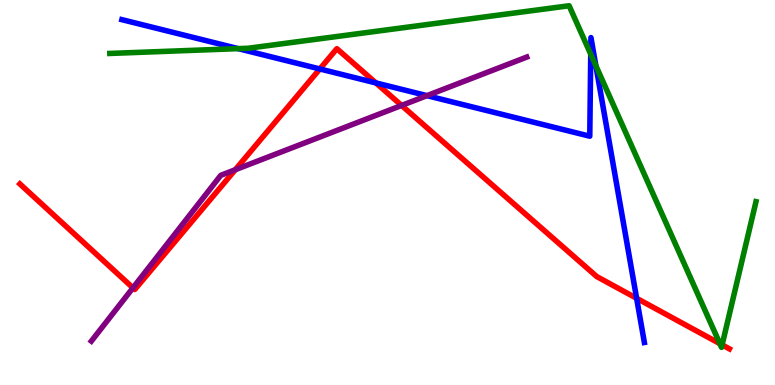[{'lines': ['blue', 'red'], 'intersections': [{'x': 4.13, 'y': 8.21}, {'x': 4.85, 'y': 7.85}, {'x': 8.21, 'y': 2.25}]}, {'lines': ['green', 'red'], 'intersections': [{'x': 9.29, 'y': 1.07}, {'x': 9.32, 'y': 1.04}]}, {'lines': ['purple', 'red'], 'intersections': [{'x': 1.72, 'y': 2.52}, {'x': 3.04, 'y': 5.59}, {'x': 5.18, 'y': 7.26}]}, {'lines': ['blue', 'green'], 'intersections': [{'x': 3.07, 'y': 8.74}, {'x': 7.62, 'y': 8.59}, {'x': 7.69, 'y': 8.29}]}, {'lines': ['blue', 'purple'], 'intersections': [{'x': 5.51, 'y': 7.52}]}, {'lines': ['green', 'purple'], 'intersections': []}]